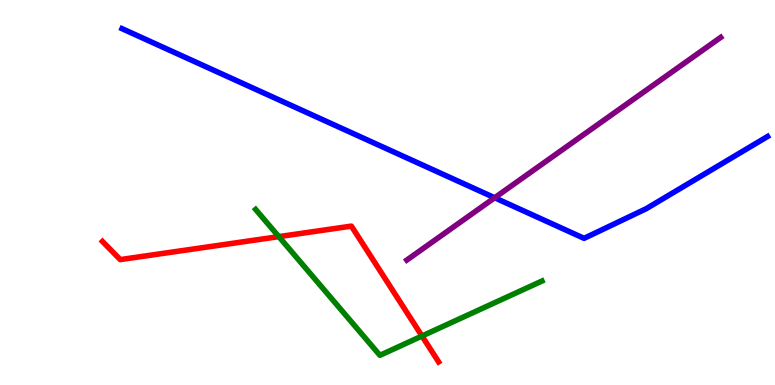[{'lines': ['blue', 'red'], 'intersections': []}, {'lines': ['green', 'red'], 'intersections': [{'x': 3.6, 'y': 3.85}, {'x': 5.45, 'y': 1.27}]}, {'lines': ['purple', 'red'], 'intersections': []}, {'lines': ['blue', 'green'], 'intersections': []}, {'lines': ['blue', 'purple'], 'intersections': [{'x': 6.38, 'y': 4.86}]}, {'lines': ['green', 'purple'], 'intersections': []}]